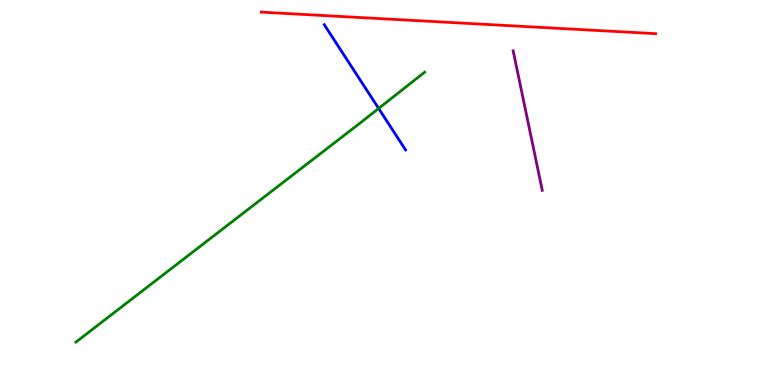[{'lines': ['blue', 'red'], 'intersections': []}, {'lines': ['green', 'red'], 'intersections': []}, {'lines': ['purple', 'red'], 'intersections': []}, {'lines': ['blue', 'green'], 'intersections': [{'x': 4.89, 'y': 7.18}]}, {'lines': ['blue', 'purple'], 'intersections': []}, {'lines': ['green', 'purple'], 'intersections': []}]